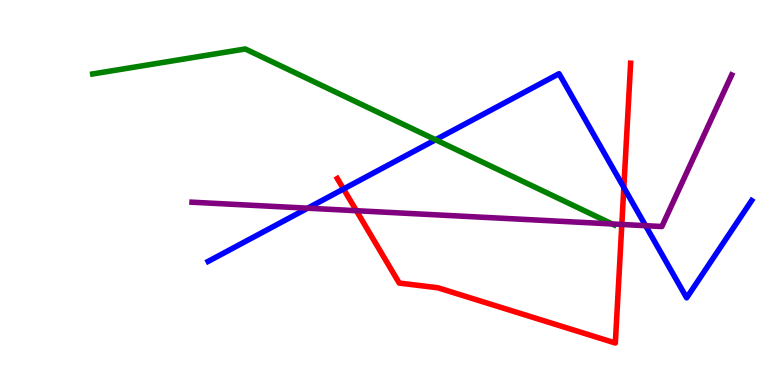[{'lines': ['blue', 'red'], 'intersections': [{'x': 4.43, 'y': 5.09}, {'x': 8.05, 'y': 5.13}]}, {'lines': ['green', 'red'], 'intersections': []}, {'lines': ['purple', 'red'], 'intersections': [{'x': 4.6, 'y': 4.53}, {'x': 8.02, 'y': 4.17}]}, {'lines': ['blue', 'green'], 'intersections': [{'x': 5.62, 'y': 6.37}]}, {'lines': ['blue', 'purple'], 'intersections': [{'x': 3.97, 'y': 4.59}, {'x': 8.33, 'y': 4.14}]}, {'lines': ['green', 'purple'], 'intersections': [{'x': 7.9, 'y': 4.18}]}]